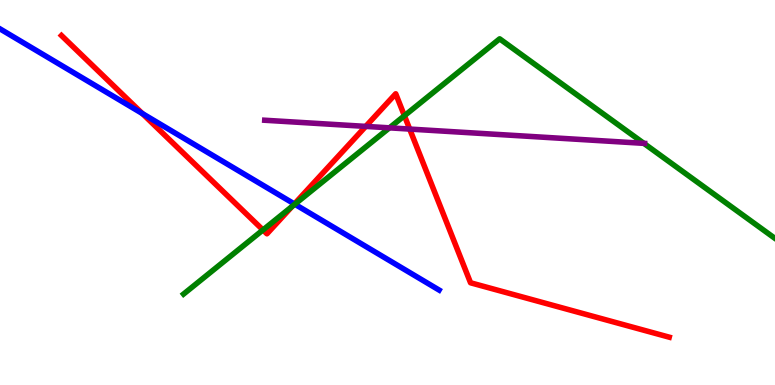[{'lines': ['blue', 'red'], 'intersections': [{'x': 1.84, 'y': 7.05}, {'x': 3.8, 'y': 4.7}]}, {'lines': ['green', 'red'], 'intersections': [{'x': 3.39, 'y': 4.03}, {'x': 3.77, 'y': 4.64}, {'x': 5.22, 'y': 6.99}]}, {'lines': ['purple', 'red'], 'intersections': [{'x': 4.72, 'y': 6.72}, {'x': 5.29, 'y': 6.65}]}, {'lines': ['blue', 'green'], 'intersections': [{'x': 3.8, 'y': 4.7}]}, {'lines': ['blue', 'purple'], 'intersections': []}, {'lines': ['green', 'purple'], 'intersections': [{'x': 5.02, 'y': 6.68}, {'x': 8.31, 'y': 6.28}]}]